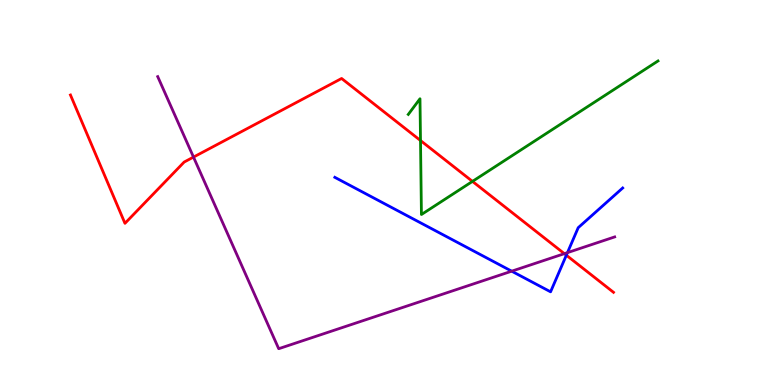[{'lines': ['blue', 'red'], 'intersections': [{'x': 7.31, 'y': 3.37}]}, {'lines': ['green', 'red'], 'intersections': [{'x': 5.43, 'y': 6.35}, {'x': 6.1, 'y': 5.29}]}, {'lines': ['purple', 'red'], 'intersections': [{'x': 2.5, 'y': 5.92}, {'x': 7.28, 'y': 3.41}]}, {'lines': ['blue', 'green'], 'intersections': []}, {'lines': ['blue', 'purple'], 'intersections': [{'x': 6.6, 'y': 2.96}, {'x': 7.32, 'y': 3.44}]}, {'lines': ['green', 'purple'], 'intersections': []}]